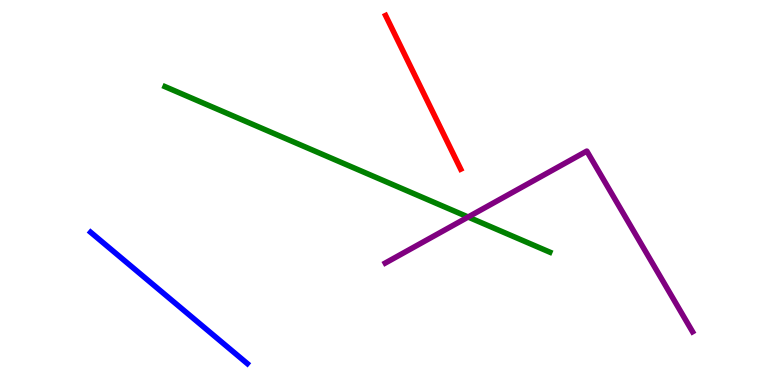[{'lines': ['blue', 'red'], 'intersections': []}, {'lines': ['green', 'red'], 'intersections': []}, {'lines': ['purple', 'red'], 'intersections': []}, {'lines': ['blue', 'green'], 'intersections': []}, {'lines': ['blue', 'purple'], 'intersections': []}, {'lines': ['green', 'purple'], 'intersections': [{'x': 6.04, 'y': 4.36}]}]